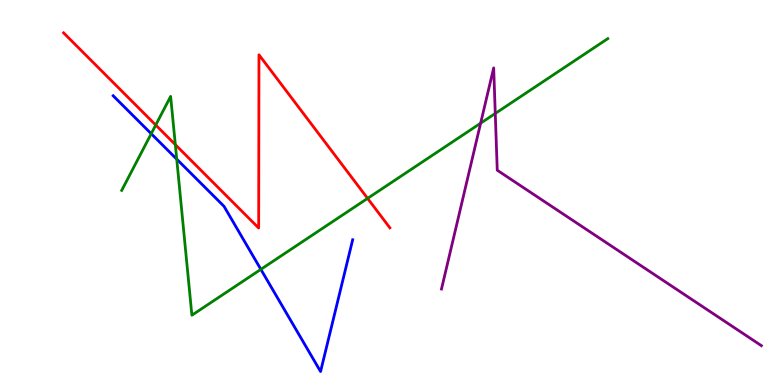[{'lines': ['blue', 'red'], 'intersections': []}, {'lines': ['green', 'red'], 'intersections': [{'x': 2.01, 'y': 6.75}, {'x': 2.26, 'y': 6.24}, {'x': 4.74, 'y': 4.85}]}, {'lines': ['purple', 'red'], 'intersections': []}, {'lines': ['blue', 'green'], 'intersections': [{'x': 1.95, 'y': 6.53}, {'x': 2.28, 'y': 5.87}, {'x': 3.37, 'y': 3.0}]}, {'lines': ['blue', 'purple'], 'intersections': []}, {'lines': ['green', 'purple'], 'intersections': [{'x': 6.2, 'y': 6.8}, {'x': 6.39, 'y': 7.05}]}]